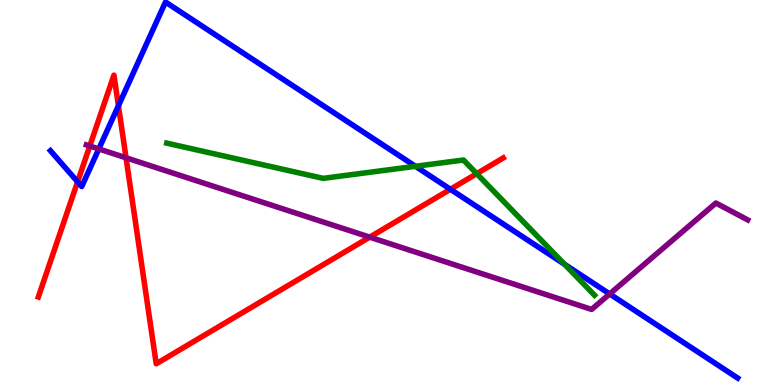[{'lines': ['blue', 'red'], 'intersections': [{'x': 1.0, 'y': 5.28}, {'x': 1.53, 'y': 7.25}, {'x': 5.81, 'y': 5.08}]}, {'lines': ['green', 'red'], 'intersections': [{'x': 6.15, 'y': 5.49}]}, {'lines': ['purple', 'red'], 'intersections': [{'x': 1.16, 'y': 6.21}, {'x': 1.63, 'y': 5.9}, {'x': 4.77, 'y': 3.84}]}, {'lines': ['blue', 'green'], 'intersections': [{'x': 5.36, 'y': 5.68}, {'x': 7.28, 'y': 3.14}]}, {'lines': ['blue', 'purple'], 'intersections': [{'x': 1.27, 'y': 6.13}, {'x': 7.87, 'y': 2.36}]}, {'lines': ['green', 'purple'], 'intersections': []}]